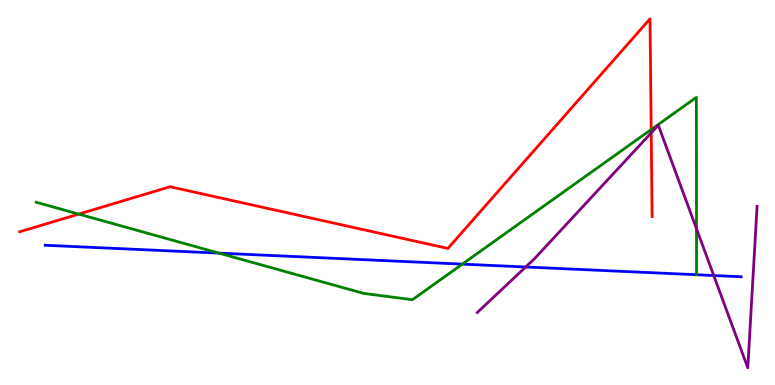[{'lines': ['blue', 'red'], 'intersections': []}, {'lines': ['green', 'red'], 'intersections': [{'x': 1.02, 'y': 4.44}, {'x': 8.4, 'y': 6.64}]}, {'lines': ['purple', 'red'], 'intersections': [{'x': 8.4, 'y': 6.55}]}, {'lines': ['blue', 'green'], 'intersections': [{'x': 2.83, 'y': 3.43}, {'x': 5.97, 'y': 3.14}, {'x': 8.99, 'y': 2.86}]}, {'lines': ['blue', 'purple'], 'intersections': [{'x': 6.78, 'y': 3.06}, {'x': 9.21, 'y': 2.84}]}, {'lines': ['green', 'purple'], 'intersections': [{'x': 8.99, 'y': 4.06}]}]